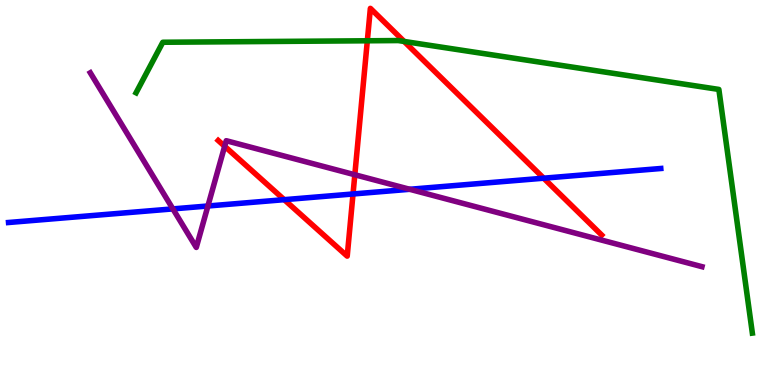[{'lines': ['blue', 'red'], 'intersections': [{'x': 3.67, 'y': 4.81}, {'x': 4.56, 'y': 4.96}, {'x': 7.02, 'y': 5.37}]}, {'lines': ['green', 'red'], 'intersections': [{'x': 4.74, 'y': 8.94}, {'x': 5.21, 'y': 8.92}]}, {'lines': ['purple', 'red'], 'intersections': [{'x': 2.9, 'y': 6.2}, {'x': 4.58, 'y': 5.46}]}, {'lines': ['blue', 'green'], 'intersections': []}, {'lines': ['blue', 'purple'], 'intersections': [{'x': 2.23, 'y': 4.57}, {'x': 2.68, 'y': 4.65}, {'x': 5.29, 'y': 5.08}]}, {'lines': ['green', 'purple'], 'intersections': []}]